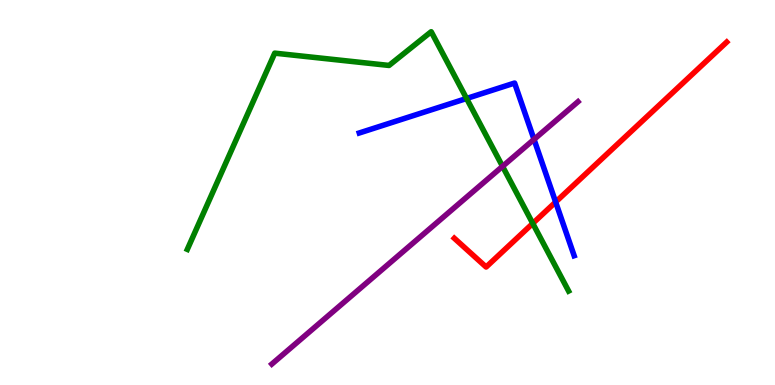[{'lines': ['blue', 'red'], 'intersections': [{'x': 7.17, 'y': 4.75}]}, {'lines': ['green', 'red'], 'intersections': [{'x': 6.87, 'y': 4.2}]}, {'lines': ['purple', 'red'], 'intersections': []}, {'lines': ['blue', 'green'], 'intersections': [{'x': 6.02, 'y': 7.44}]}, {'lines': ['blue', 'purple'], 'intersections': [{'x': 6.89, 'y': 6.38}]}, {'lines': ['green', 'purple'], 'intersections': [{'x': 6.48, 'y': 5.68}]}]